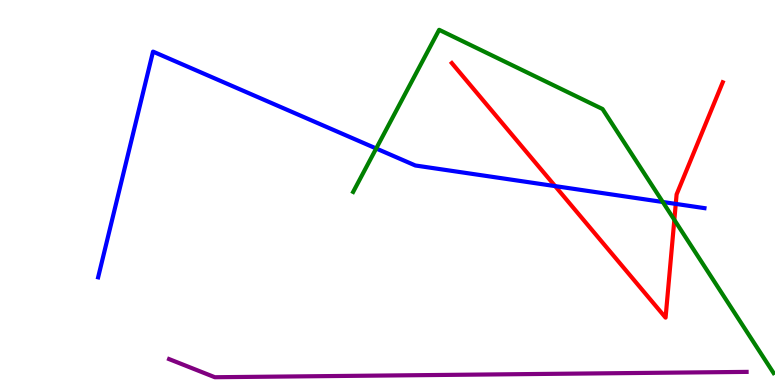[{'lines': ['blue', 'red'], 'intersections': [{'x': 7.16, 'y': 5.17}, {'x': 8.72, 'y': 4.7}]}, {'lines': ['green', 'red'], 'intersections': [{'x': 8.7, 'y': 4.29}]}, {'lines': ['purple', 'red'], 'intersections': []}, {'lines': ['blue', 'green'], 'intersections': [{'x': 4.85, 'y': 6.14}, {'x': 8.55, 'y': 4.75}]}, {'lines': ['blue', 'purple'], 'intersections': []}, {'lines': ['green', 'purple'], 'intersections': []}]